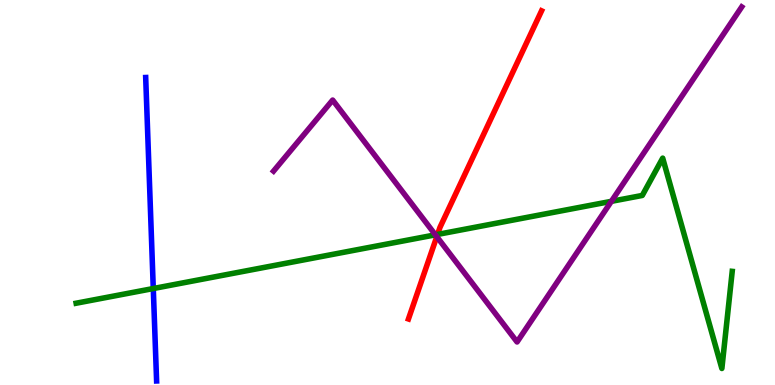[{'lines': ['blue', 'red'], 'intersections': []}, {'lines': ['green', 'red'], 'intersections': [{'x': 5.65, 'y': 3.91}]}, {'lines': ['purple', 'red'], 'intersections': [{'x': 5.64, 'y': 3.85}]}, {'lines': ['blue', 'green'], 'intersections': [{'x': 1.98, 'y': 2.51}]}, {'lines': ['blue', 'purple'], 'intersections': []}, {'lines': ['green', 'purple'], 'intersections': [{'x': 5.62, 'y': 3.9}, {'x': 7.89, 'y': 4.77}]}]